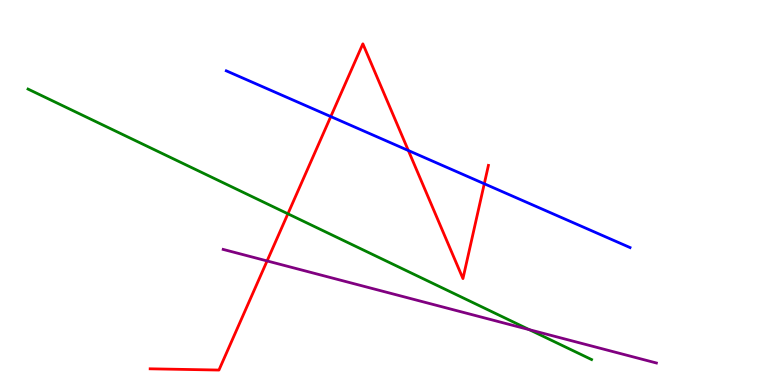[{'lines': ['blue', 'red'], 'intersections': [{'x': 4.27, 'y': 6.97}, {'x': 5.27, 'y': 6.09}, {'x': 6.25, 'y': 5.23}]}, {'lines': ['green', 'red'], 'intersections': [{'x': 3.71, 'y': 4.45}]}, {'lines': ['purple', 'red'], 'intersections': [{'x': 3.45, 'y': 3.22}]}, {'lines': ['blue', 'green'], 'intersections': []}, {'lines': ['blue', 'purple'], 'intersections': []}, {'lines': ['green', 'purple'], 'intersections': [{'x': 6.83, 'y': 1.44}]}]